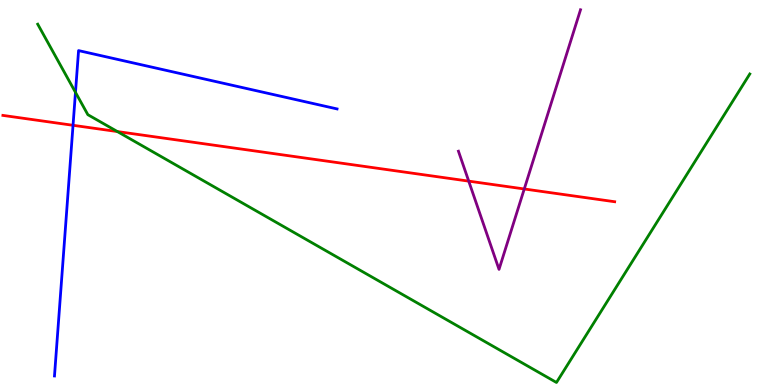[{'lines': ['blue', 'red'], 'intersections': [{'x': 0.942, 'y': 6.75}]}, {'lines': ['green', 'red'], 'intersections': [{'x': 1.51, 'y': 6.58}]}, {'lines': ['purple', 'red'], 'intersections': [{'x': 6.05, 'y': 5.3}, {'x': 6.76, 'y': 5.09}]}, {'lines': ['blue', 'green'], 'intersections': [{'x': 0.974, 'y': 7.6}]}, {'lines': ['blue', 'purple'], 'intersections': []}, {'lines': ['green', 'purple'], 'intersections': []}]